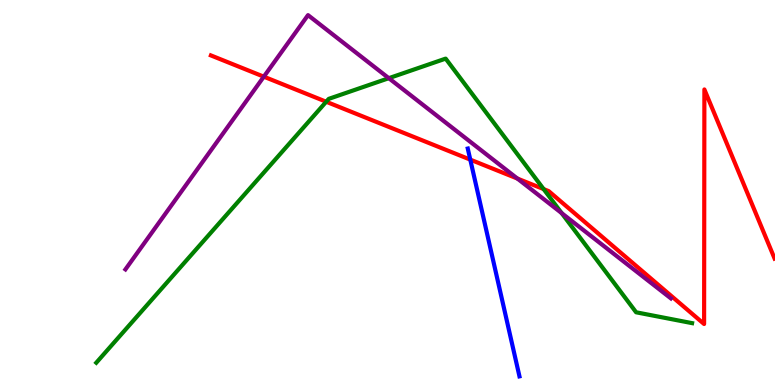[{'lines': ['blue', 'red'], 'intersections': [{'x': 6.07, 'y': 5.85}]}, {'lines': ['green', 'red'], 'intersections': [{'x': 4.21, 'y': 7.36}, {'x': 7.01, 'y': 5.09}]}, {'lines': ['purple', 'red'], 'intersections': [{'x': 3.4, 'y': 8.01}, {'x': 6.68, 'y': 5.36}]}, {'lines': ['blue', 'green'], 'intersections': []}, {'lines': ['blue', 'purple'], 'intersections': []}, {'lines': ['green', 'purple'], 'intersections': [{'x': 5.02, 'y': 7.97}, {'x': 7.25, 'y': 4.46}]}]